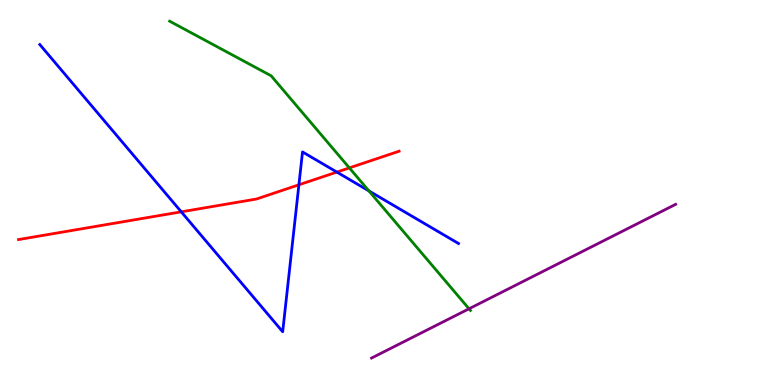[{'lines': ['blue', 'red'], 'intersections': [{'x': 2.34, 'y': 4.5}, {'x': 3.86, 'y': 5.2}, {'x': 4.35, 'y': 5.53}]}, {'lines': ['green', 'red'], 'intersections': [{'x': 4.51, 'y': 5.64}]}, {'lines': ['purple', 'red'], 'intersections': []}, {'lines': ['blue', 'green'], 'intersections': [{'x': 4.76, 'y': 5.04}]}, {'lines': ['blue', 'purple'], 'intersections': []}, {'lines': ['green', 'purple'], 'intersections': [{'x': 6.05, 'y': 1.98}]}]